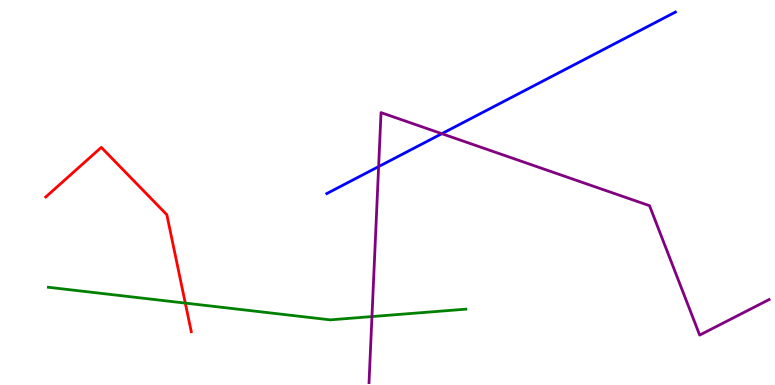[{'lines': ['blue', 'red'], 'intersections': []}, {'lines': ['green', 'red'], 'intersections': [{'x': 2.39, 'y': 2.13}]}, {'lines': ['purple', 'red'], 'intersections': []}, {'lines': ['blue', 'green'], 'intersections': []}, {'lines': ['blue', 'purple'], 'intersections': [{'x': 4.89, 'y': 5.67}, {'x': 5.7, 'y': 6.53}]}, {'lines': ['green', 'purple'], 'intersections': [{'x': 4.8, 'y': 1.78}]}]